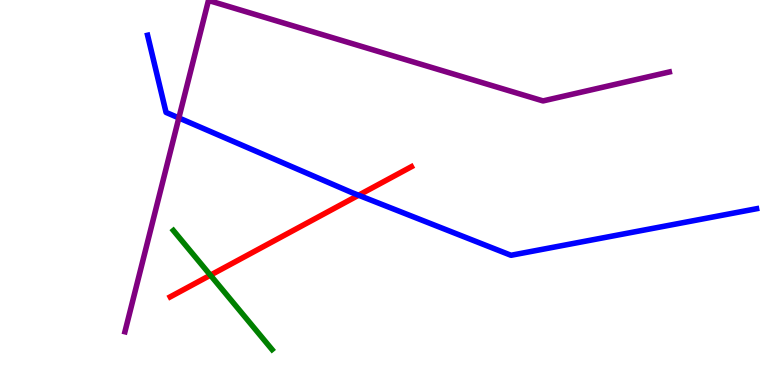[{'lines': ['blue', 'red'], 'intersections': [{'x': 4.63, 'y': 4.93}]}, {'lines': ['green', 'red'], 'intersections': [{'x': 2.71, 'y': 2.85}]}, {'lines': ['purple', 'red'], 'intersections': []}, {'lines': ['blue', 'green'], 'intersections': []}, {'lines': ['blue', 'purple'], 'intersections': [{'x': 2.31, 'y': 6.94}]}, {'lines': ['green', 'purple'], 'intersections': []}]